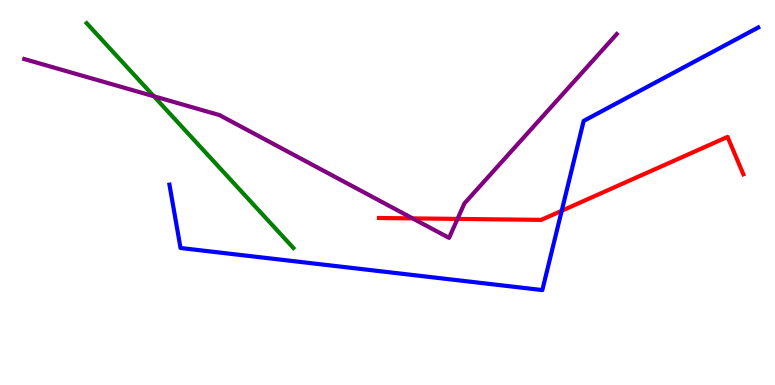[{'lines': ['blue', 'red'], 'intersections': [{'x': 7.25, 'y': 4.53}]}, {'lines': ['green', 'red'], 'intersections': []}, {'lines': ['purple', 'red'], 'intersections': [{'x': 5.32, 'y': 4.33}, {'x': 5.9, 'y': 4.31}]}, {'lines': ['blue', 'green'], 'intersections': []}, {'lines': ['blue', 'purple'], 'intersections': []}, {'lines': ['green', 'purple'], 'intersections': [{'x': 1.98, 'y': 7.5}]}]